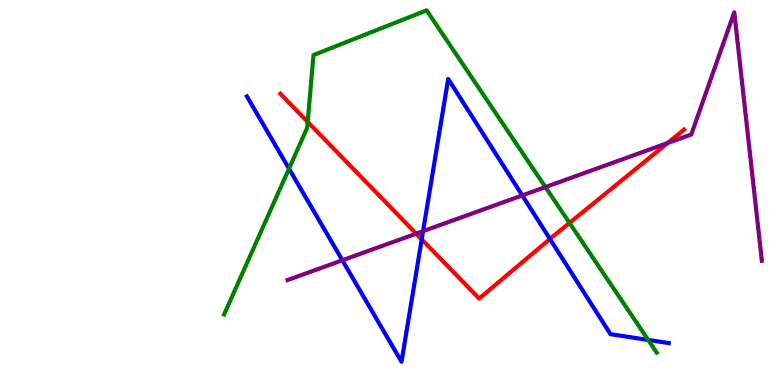[{'lines': ['blue', 'red'], 'intersections': [{'x': 5.44, 'y': 3.78}, {'x': 7.1, 'y': 3.79}]}, {'lines': ['green', 'red'], 'intersections': [{'x': 3.97, 'y': 6.83}, {'x': 7.35, 'y': 4.21}]}, {'lines': ['purple', 'red'], 'intersections': [{'x': 5.37, 'y': 3.93}, {'x': 8.61, 'y': 6.28}]}, {'lines': ['blue', 'green'], 'intersections': [{'x': 3.73, 'y': 5.62}, {'x': 8.36, 'y': 1.17}]}, {'lines': ['blue', 'purple'], 'intersections': [{'x': 4.42, 'y': 3.24}, {'x': 5.46, 'y': 4.0}, {'x': 6.74, 'y': 4.92}]}, {'lines': ['green', 'purple'], 'intersections': [{'x': 7.04, 'y': 5.14}]}]